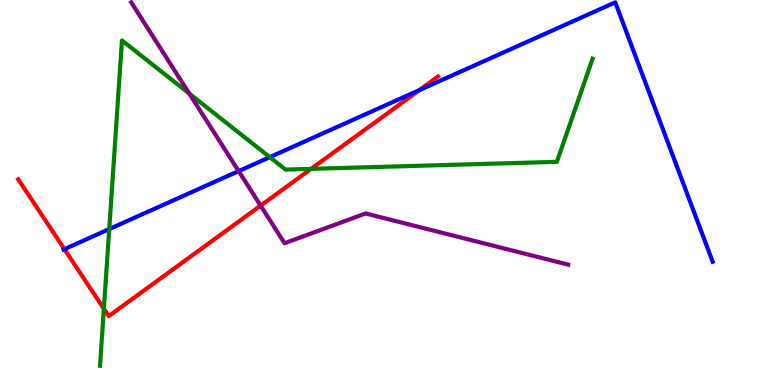[{'lines': ['blue', 'red'], 'intersections': [{'x': 0.831, 'y': 3.53}, {'x': 5.41, 'y': 7.66}]}, {'lines': ['green', 'red'], 'intersections': [{'x': 1.34, 'y': 1.98}, {'x': 4.01, 'y': 5.61}]}, {'lines': ['purple', 'red'], 'intersections': [{'x': 3.36, 'y': 4.66}]}, {'lines': ['blue', 'green'], 'intersections': [{'x': 1.41, 'y': 4.05}, {'x': 3.48, 'y': 5.92}]}, {'lines': ['blue', 'purple'], 'intersections': [{'x': 3.08, 'y': 5.56}]}, {'lines': ['green', 'purple'], 'intersections': [{'x': 2.44, 'y': 7.57}]}]